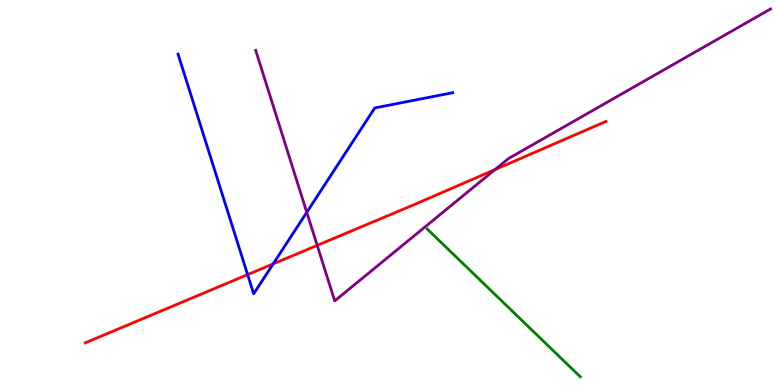[{'lines': ['blue', 'red'], 'intersections': [{'x': 3.2, 'y': 2.87}, {'x': 3.52, 'y': 3.15}]}, {'lines': ['green', 'red'], 'intersections': []}, {'lines': ['purple', 'red'], 'intersections': [{'x': 4.09, 'y': 3.63}, {'x': 6.39, 'y': 5.6}]}, {'lines': ['blue', 'green'], 'intersections': []}, {'lines': ['blue', 'purple'], 'intersections': [{'x': 3.96, 'y': 4.49}]}, {'lines': ['green', 'purple'], 'intersections': []}]